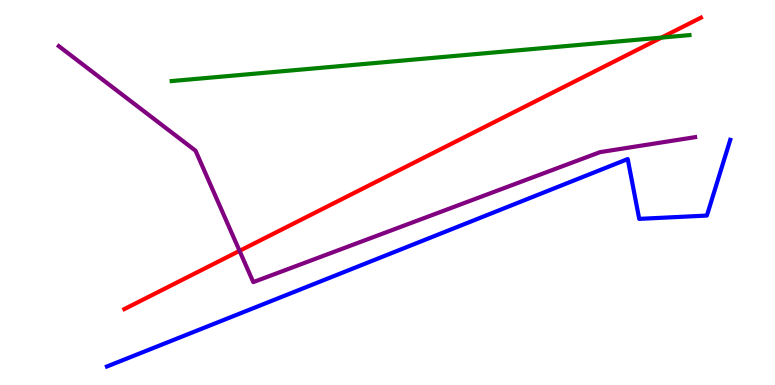[{'lines': ['blue', 'red'], 'intersections': []}, {'lines': ['green', 'red'], 'intersections': [{'x': 8.54, 'y': 9.02}]}, {'lines': ['purple', 'red'], 'intersections': [{'x': 3.09, 'y': 3.48}]}, {'lines': ['blue', 'green'], 'intersections': []}, {'lines': ['blue', 'purple'], 'intersections': []}, {'lines': ['green', 'purple'], 'intersections': []}]